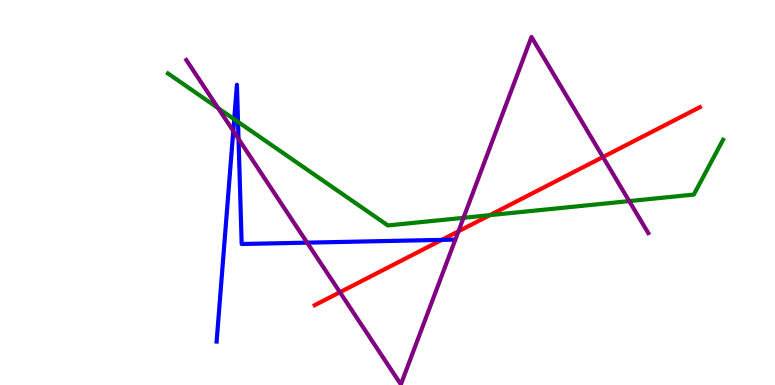[{'lines': ['blue', 'red'], 'intersections': [{'x': 5.7, 'y': 3.77}]}, {'lines': ['green', 'red'], 'intersections': [{'x': 6.32, 'y': 4.41}]}, {'lines': ['purple', 'red'], 'intersections': [{'x': 4.39, 'y': 2.41}, {'x': 5.92, 'y': 3.99}, {'x': 7.78, 'y': 5.92}]}, {'lines': ['blue', 'green'], 'intersections': [{'x': 3.02, 'y': 6.9}, {'x': 3.07, 'y': 6.83}]}, {'lines': ['blue', 'purple'], 'intersections': [{'x': 3.01, 'y': 6.6}, {'x': 3.08, 'y': 6.39}, {'x': 3.96, 'y': 3.7}]}, {'lines': ['green', 'purple'], 'intersections': [{'x': 2.82, 'y': 7.19}, {'x': 5.98, 'y': 4.34}, {'x': 8.12, 'y': 4.78}]}]